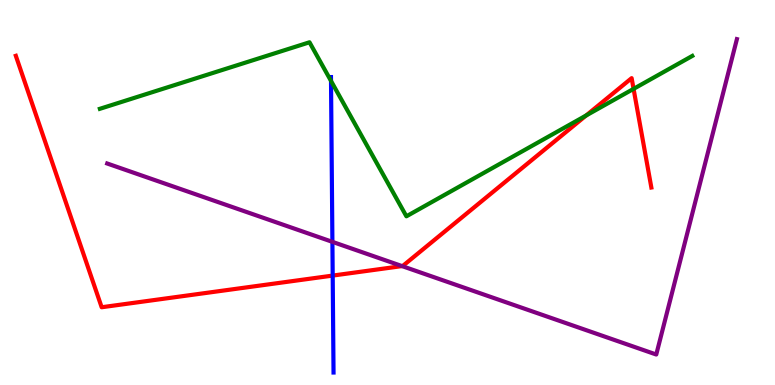[{'lines': ['blue', 'red'], 'intersections': [{'x': 4.29, 'y': 2.84}]}, {'lines': ['green', 'red'], 'intersections': [{'x': 7.56, 'y': 7.0}, {'x': 8.18, 'y': 7.69}]}, {'lines': ['purple', 'red'], 'intersections': [{'x': 5.19, 'y': 3.09}]}, {'lines': ['blue', 'green'], 'intersections': [{'x': 4.27, 'y': 7.9}]}, {'lines': ['blue', 'purple'], 'intersections': [{'x': 4.29, 'y': 3.72}]}, {'lines': ['green', 'purple'], 'intersections': []}]